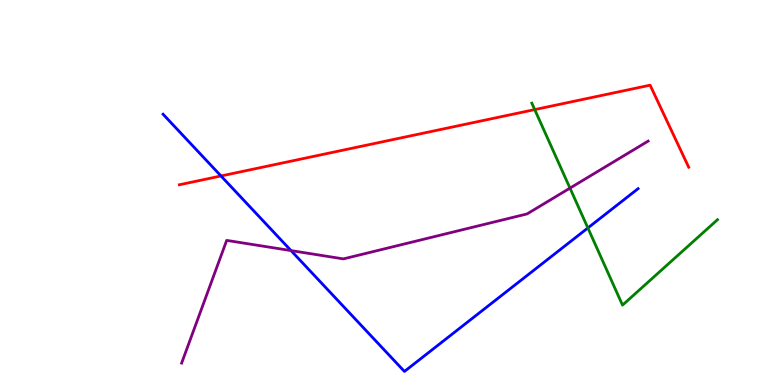[{'lines': ['blue', 'red'], 'intersections': [{'x': 2.85, 'y': 5.43}]}, {'lines': ['green', 'red'], 'intersections': [{'x': 6.9, 'y': 7.15}]}, {'lines': ['purple', 'red'], 'intersections': []}, {'lines': ['blue', 'green'], 'intersections': [{'x': 7.59, 'y': 4.08}]}, {'lines': ['blue', 'purple'], 'intersections': [{'x': 3.76, 'y': 3.49}]}, {'lines': ['green', 'purple'], 'intersections': [{'x': 7.35, 'y': 5.11}]}]